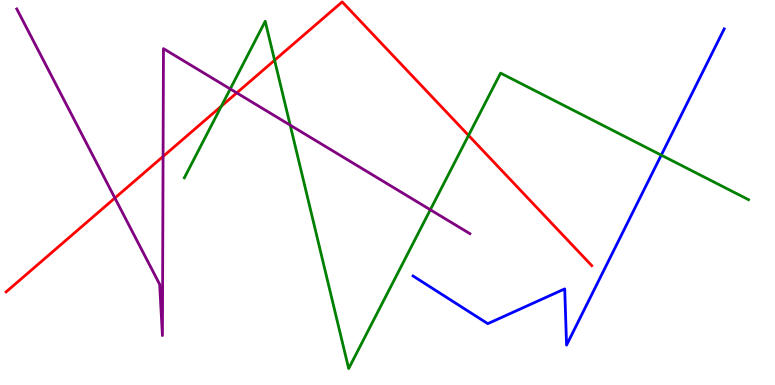[{'lines': ['blue', 'red'], 'intersections': []}, {'lines': ['green', 'red'], 'intersections': [{'x': 2.86, 'y': 7.24}, {'x': 3.54, 'y': 8.44}, {'x': 6.05, 'y': 6.48}]}, {'lines': ['purple', 'red'], 'intersections': [{'x': 1.48, 'y': 4.86}, {'x': 2.1, 'y': 5.94}, {'x': 3.05, 'y': 7.59}]}, {'lines': ['blue', 'green'], 'intersections': [{'x': 8.53, 'y': 5.97}]}, {'lines': ['blue', 'purple'], 'intersections': []}, {'lines': ['green', 'purple'], 'intersections': [{'x': 2.97, 'y': 7.69}, {'x': 3.74, 'y': 6.75}, {'x': 5.55, 'y': 4.55}]}]